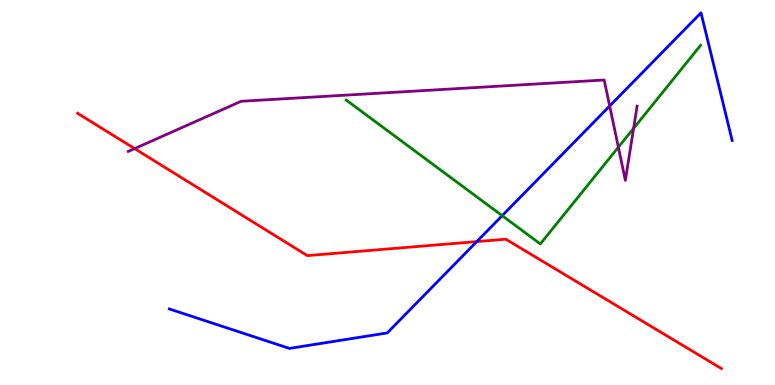[{'lines': ['blue', 'red'], 'intersections': [{'x': 6.15, 'y': 3.72}]}, {'lines': ['green', 'red'], 'intersections': []}, {'lines': ['purple', 'red'], 'intersections': [{'x': 1.74, 'y': 6.14}]}, {'lines': ['blue', 'green'], 'intersections': [{'x': 6.48, 'y': 4.4}]}, {'lines': ['blue', 'purple'], 'intersections': [{'x': 7.87, 'y': 7.25}]}, {'lines': ['green', 'purple'], 'intersections': [{'x': 7.98, 'y': 6.18}, {'x': 8.18, 'y': 6.67}]}]